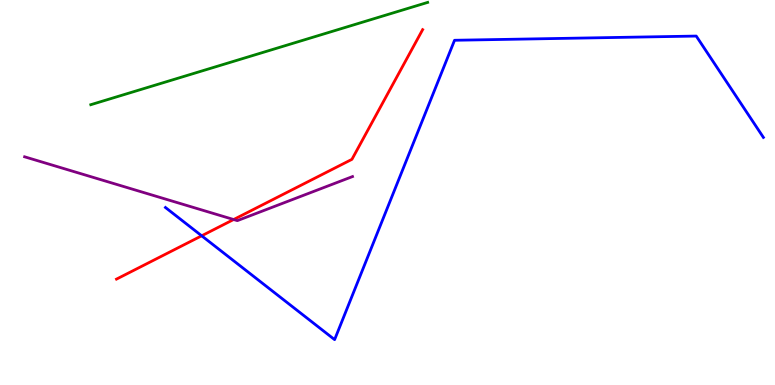[{'lines': ['blue', 'red'], 'intersections': [{'x': 2.6, 'y': 3.88}]}, {'lines': ['green', 'red'], 'intersections': []}, {'lines': ['purple', 'red'], 'intersections': [{'x': 3.01, 'y': 4.3}]}, {'lines': ['blue', 'green'], 'intersections': []}, {'lines': ['blue', 'purple'], 'intersections': []}, {'lines': ['green', 'purple'], 'intersections': []}]